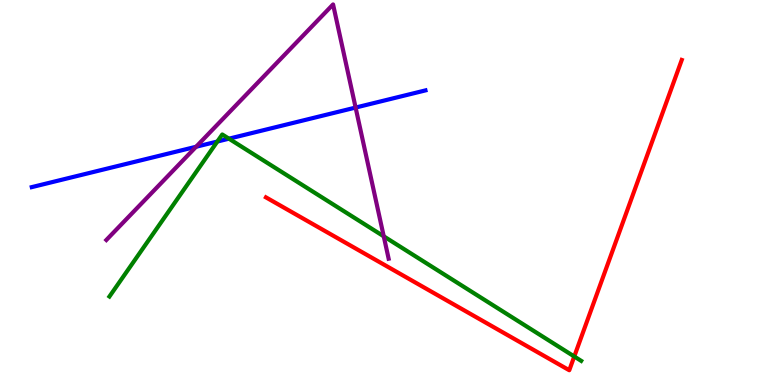[{'lines': ['blue', 'red'], 'intersections': []}, {'lines': ['green', 'red'], 'intersections': [{'x': 7.41, 'y': 0.741}]}, {'lines': ['purple', 'red'], 'intersections': []}, {'lines': ['blue', 'green'], 'intersections': [{'x': 2.8, 'y': 6.32}, {'x': 2.95, 'y': 6.4}]}, {'lines': ['blue', 'purple'], 'intersections': [{'x': 2.53, 'y': 6.19}, {'x': 4.59, 'y': 7.21}]}, {'lines': ['green', 'purple'], 'intersections': [{'x': 4.95, 'y': 3.86}]}]